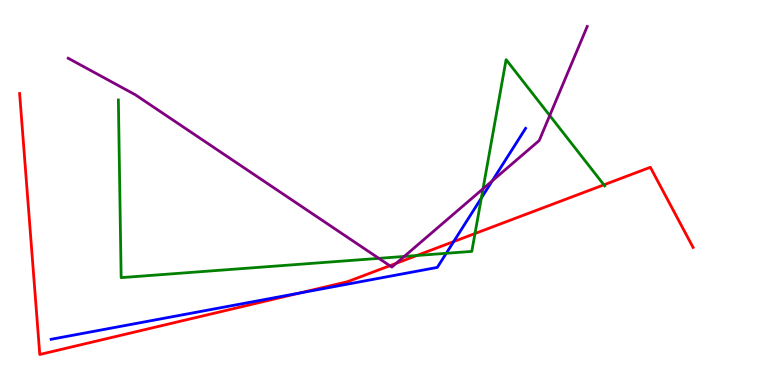[{'lines': ['blue', 'red'], 'intersections': [{'x': 3.86, 'y': 2.39}, {'x': 5.85, 'y': 3.73}]}, {'lines': ['green', 'red'], 'intersections': [{'x': 5.38, 'y': 3.36}, {'x': 6.13, 'y': 3.93}, {'x': 7.79, 'y': 5.2}]}, {'lines': ['purple', 'red'], 'intersections': [{'x': 5.03, 'y': 3.1}, {'x': 5.11, 'y': 3.16}]}, {'lines': ['blue', 'green'], 'intersections': [{'x': 5.76, 'y': 3.42}, {'x': 6.21, 'y': 4.86}]}, {'lines': ['blue', 'purple'], 'intersections': [{'x': 6.35, 'y': 5.3}]}, {'lines': ['green', 'purple'], 'intersections': [{'x': 4.89, 'y': 3.29}, {'x': 5.22, 'y': 3.34}, {'x': 6.23, 'y': 5.1}, {'x': 7.09, 'y': 7.0}]}]